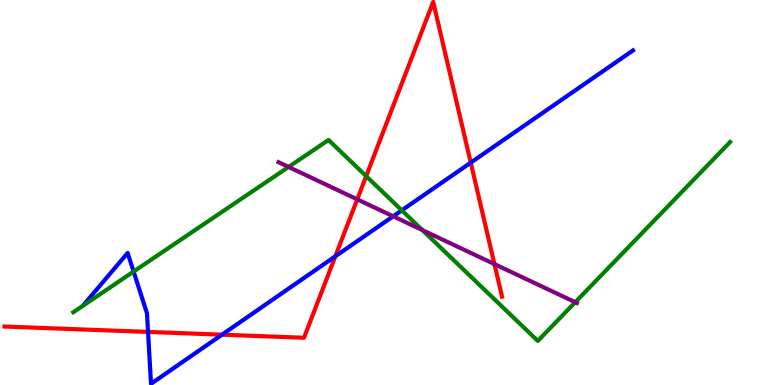[{'lines': ['blue', 'red'], 'intersections': [{'x': 1.91, 'y': 1.38}, {'x': 2.86, 'y': 1.31}, {'x': 4.33, 'y': 3.34}, {'x': 6.07, 'y': 5.78}]}, {'lines': ['green', 'red'], 'intersections': [{'x': 4.72, 'y': 5.42}]}, {'lines': ['purple', 'red'], 'intersections': [{'x': 4.61, 'y': 4.82}, {'x': 6.38, 'y': 3.14}]}, {'lines': ['blue', 'green'], 'intersections': [{'x': 1.72, 'y': 2.95}, {'x': 5.18, 'y': 4.54}]}, {'lines': ['blue', 'purple'], 'intersections': [{'x': 5.07, 'y': 4.38}]}, {'lines': ['green', 'purple'], 'intersections': [{'x': 3.72, 'y': 5.66}, {'x': 5.45, 'y': 4.02}, {'x': 7.42, 'y': 2.15}]}]